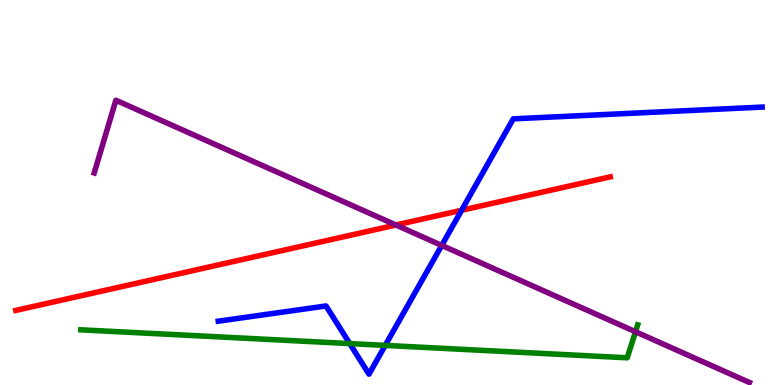[{'lines': ['blue', 'red'], 'intersections': [{'x': 5.96, 'y': 4.54}]}, {'lines': ['green', 'red'], 'intersections': []}, {'lines': ['purple', 'red'], 'intersections': [{'x': 5.11, 'y': 4.16}]}, {'lines': ['blue', 'green'], 'intersections': [{'x': 4.51, 'y': 1.08}, {'x': 4.97, 'y': 1.03}]}, {'lines': ['blue', 'purple'], 'intersections': [{'x': 5.7, 'y': 3.63}]}, {'lines': ['green', 'purple'], 'intersections': [{'x': 8.2, 'y': 1.38}]}]